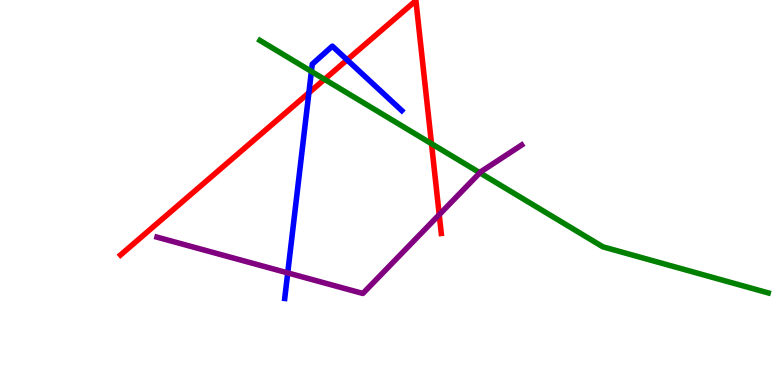[{'lines': ['blue', 'red'], 'intersections': [{'x': 3.99, 'y': 7.59}, {'x': 4.48, 'y': 8.44}]}, {'lines': ['green', 'red'], 'intersections': [{'x': 4.19, 'y': 7.94}, {'x': 5.57, 'y': 6.27}]}, {'lines': ['purple', 'red'], 'intersections': [{'x': 5.67, 'y': 4.42}]}, {'lines': ['blue', 'green'], 'intersections': [{'x': 4.02, 'y': 8.14}]}, {'lines': ['blue', 'purple'], 'intersections': [{'x': 3.71, 'y': 2.91}]}, {'lines': ['green', 'purple'], 'intersections': [{'x': 6.19, 'y': 5.51}]}]